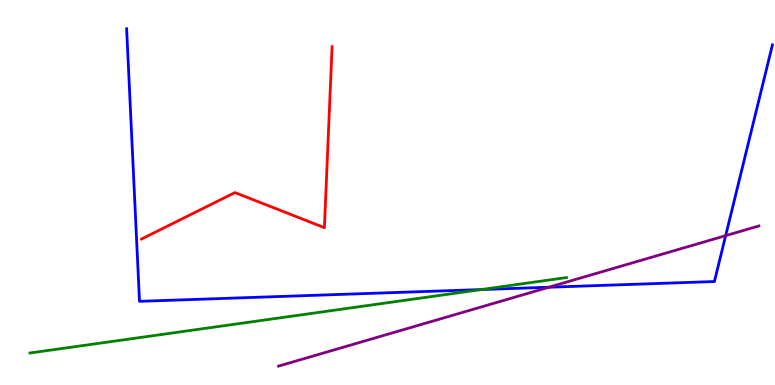[{'lines': ['blue', 'red'], 'intersections': []}, {'lines': ['green', 'red'], 'intersections': []}, {'lines': ['purple', 'red'], 'intersections': []}, {'lines': ['blue', 'green'], 'intersections': [{'x': 6.21, 'y': 2.48}]}, {'lines': ['blue', 'purple'], 'intersections': [{'x': 7.08, 'y': 2.54}, {'x': 9.36, 'y': 3.88}]}, {'lines': ['green', 'purple'], 'intersections': []}]